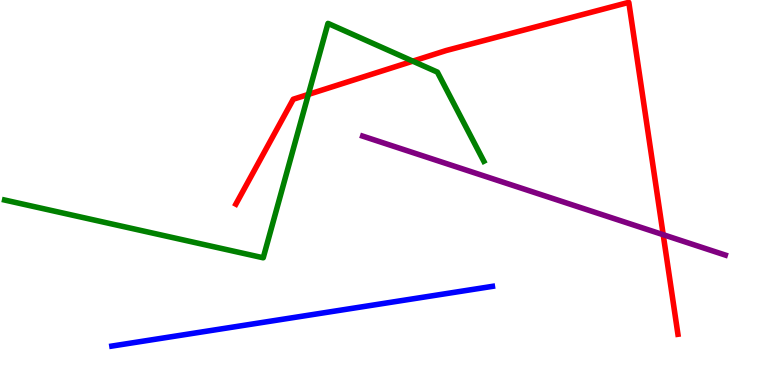[{'lines': ['blue', 'red'], 'intersections': []}, {'lines': ['green', 'red'], 'intersections': [{'x': 3.98, 'y': 7.55}, {'x': 5.33, 'y': 8.41}]}, {'lines': ['purple', 'red'], 'intersections': [{'x': 8.56, 'y': 3.9}]}, {'lines': ['blue', 'green'], 'intersections': []}, {'lines': ['blue', 'purple'], 'intersections': []}, {'lines': ['green', 'purple'], 'intersections': []}]